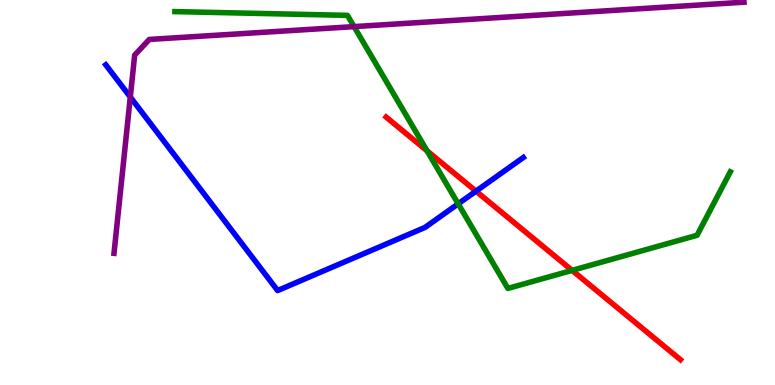[{'lines': ['blue', 'red'], 'intersections': [{'x': 6.14, 'y': 5.03}]}, {'lines': ['green', 'red'], 'intersections': [{'x': 5.51, 'y': 6.08}, {'x': 7.38, 'y': 2.98}]}, {'lines': ['purple', 'red'], 'intersections': []}, {'lines': ['blue', 'green'], 'intersections': [{'x': 5.91, 'y': 4.71}]}, {'lines': ['blue', 'purple'], 'intersections': [{'x': 1.68, 'y': 7.48}]}, {'lines': ['green', 'purple'], 'intersections': [{'x': 4.57, 'y': 9.31}]}]